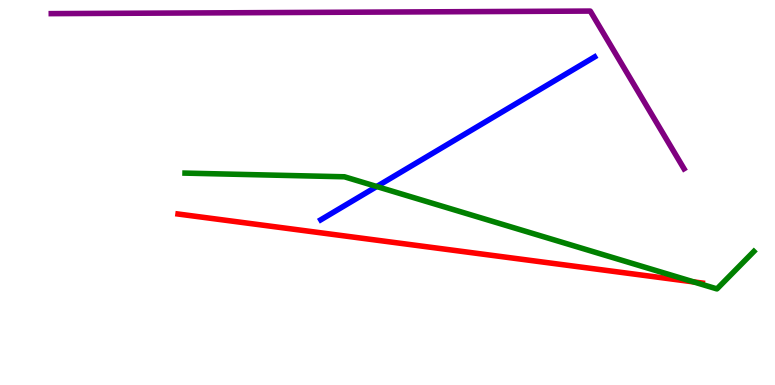[{'lines': ['blue', 'red'], 'intersections': []}, {'lines': ['green', 'red'], 'intersections': [{'x': 8.95, 'y': 2.68}]}, {'lines': ['purple', 'red'], 'intersections': []}, {'lines': ['blue', 'green'], 'intersections': [{'x': 4.86, 'y': 5.16}]}, {'lines': ['blue', 'purple'], 'intersections': []}, {'lines': ['green', 'purple'], 'intersections': []}]